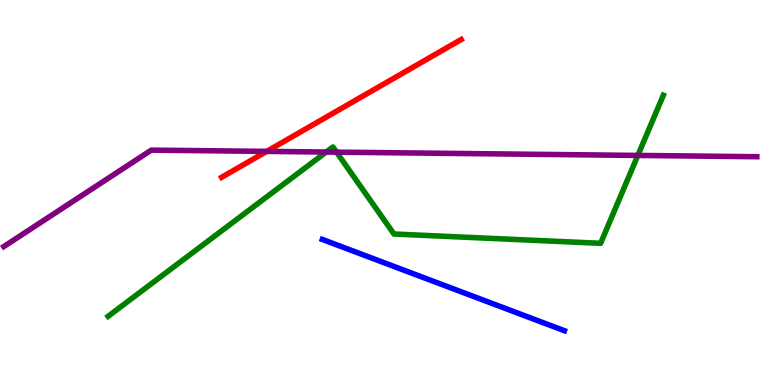[{'lines': ['blue', 'red'], 'intersections': []}, {'lines': ['green', 'red'], 'intersections': []}, {'lines': ['purple', 'red'], 'intersections': [{'x': 3.44, 'y': 6.07}]}, {'lines': ['blue', 'green'], 'intersections': []}, {'lines': ['blue', 'purple'], 'intersections': []}, {'lines': ['green', 'purple'], 'intersections': [{'x': 4.21, 'y': 6.05}, {'x': 4.34, 'y': 6.05}, {'x': 8.23, 'y': 5.96}]}]